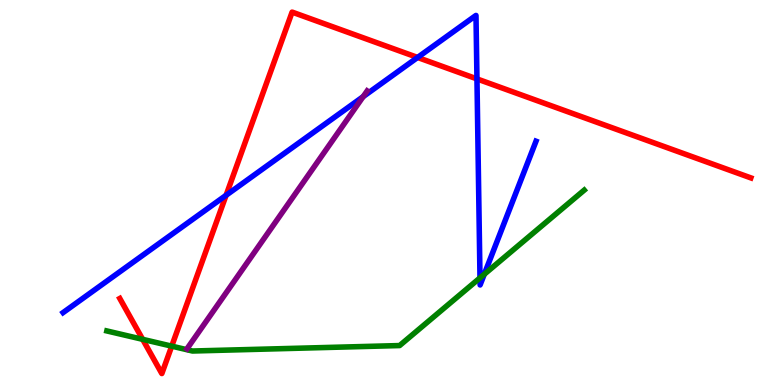[{'lines': ['blue', 'red'], 'intersections': [{'x': 2.92, 'y': 4.93}, {'x': 5.39, 'y': 8.51}, {'x': 6.15, 'y': 7.95}]}, {'lines': ['green', 'red'], 'intersections': [{'x': 1.84, 'y': 1.19}, {'x': 2.22, 'y': 1.01}]}, {'lines': ['purple', 'red'], 'intersections': []}, {'lines': ['blue', 'green'], 'intersections': [{'x': 6.19, 'y': 2.78}, {'x': 6.25, 'y': 2.88}]}, {'lines': ['blue', 'purple'], 'intersections': [{'x': 4.69, 'y': 7.49}]}, {'lines': ['green', 'purple'], 'intersections': []}]